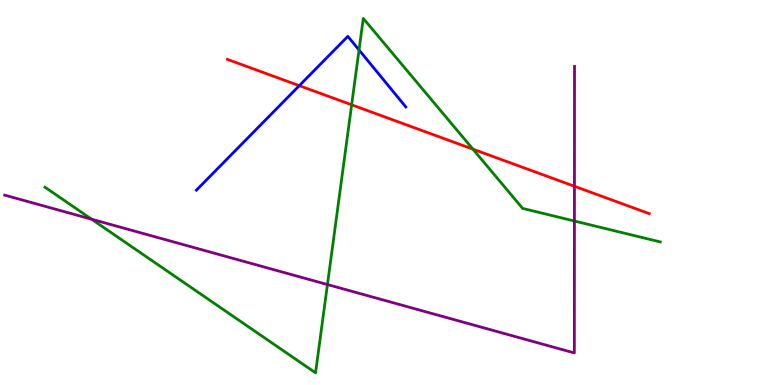[{'lines': ['blue', 'red'], 'intersections': [{'x': 3.86, 'y': 7.77}]}, {'lines': ['green', 'red'], 'intersections': [{'x': 4.54, 'y': 7.28}, {'x': 6.1, 'y': 6.13}]}, {'lines': ['purple', 'red'], 'intersections': [{'x': 7.41, 'y': 5.16}]}, {'lines': ['blue', 'green'], 'intersections': [{'x': 4.63, 'y': 8.7}]}, {'lines': ['blue', 'purple'], 'intersections': []}, {'lines': ['green', 'purple'], 'intersections': [{'x': 1.18, 'y': 4.31}, {'x': 4.23, 'y': 2.61}, {'x': 7.41, 'y': 4.26}]}]